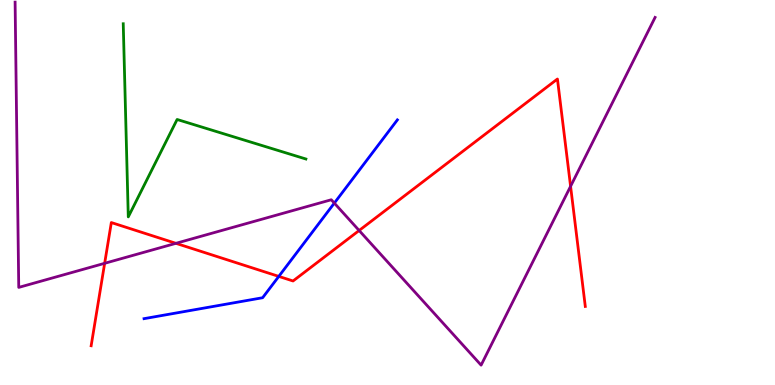[{'lines': ['blue', 'red'], 'intersections': [{'x': 3.6, 'y': 2.82}]}, {'lines': ['green', 'red'], 'intersections': []}, {'lines': ['purple', 'red'], 'intersections': [{'x': 1.35, 'y': 3.16}, {'x': 2.27, 'y': 3.68}, {'x': 4.63, 'y': 4.01}, {'x': 7.36, 'y': 5.16}]}, {'lines': ['blue', 'green'], 'intersections': []}, {'lines': ['blue', 'purple'], 'intersections': [{'x': 4.31, 'y': 4.72}]}, {'lines': ['green', 'purple'], 'intersections': []}]